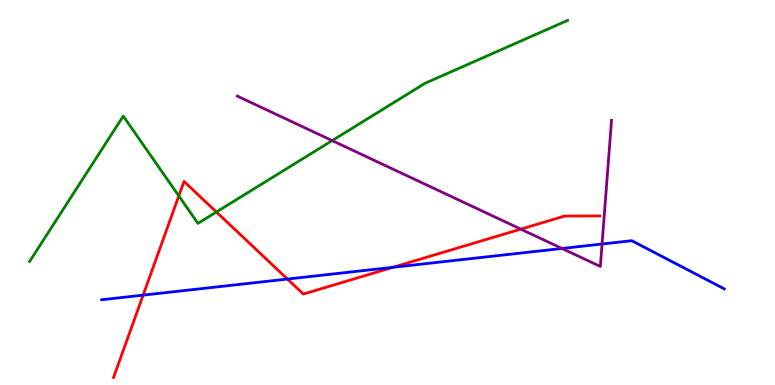[{'lines': ['blue', 'red'], 'intersections': [{'x': 1.85, 'y': 2.33}, {'x': 3.71, 'y': 2.75}, {'x': 5.07, 'y': 3.06}]}, {'lines': ['green', 'red'], 'intersections': [{'x': 2.31, 'y': 4.91}, {'x': 2.79, 'y': 4.49}]}, {'lines': ['purple', 'red'], 'intersections': [{'x': 6.72, 'y': 4.05}]}, {'lines': ['blue', 'green'], 'intersections': []}, {'lines': ['blue', 'purple'], 'intersections': [{'x': 7.25, 'y': 3.55}, {'x': 7.77, 'y': 3.66}]}, {'lines': ['green', 'purple'], 'intersections': [{'x': 4.29, 'y': 6.35}]}]